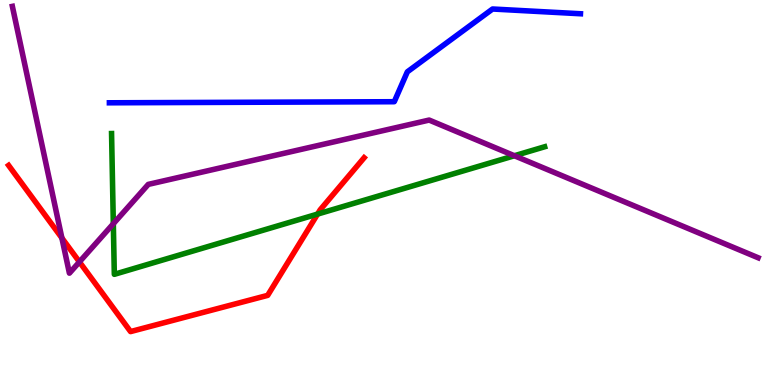[{'lines': ['blue', 'red'], 'intersections': []}, {'lines': ['green', 'red'], 'intersections': [{'x': 4.1, 'y': 4.44}]}, {'lines': ['purple', 'red'], 'intersections': [{'x': 0.798, 'y': 3.82}, {'x': 1.02, 'y': 3.2}]}, {'lines': ['blue', 'green'], 'intersections': []}, {'lines': ['blue', 'purple'], 'intersections': []}, {'lines': ['green', 'purple'], 'intersections': [{'x': 1.46, 'y': 4.19}, {'x': 6.64, 'y': 5.95}]}]